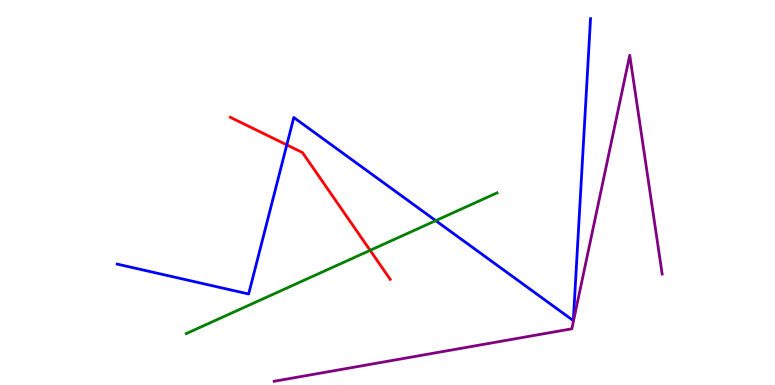[{'lines': ['blue', 'red'], 'intersections': [{'x': 3.7, 'y': 6.24}]}, {'lines': ['green', 'red'], 'intersections': [{'x': 4.78, 'y': 3.5}]}, {'lines': ['purple', 'red'], 'intersections': []}, {'lines': ['blue', 'green'], 'intersections': [{'x': 5.62, 'y': 4.27}]}, {'lines': ['blue', 'purple'], 'intersections': []}, {'lines': ['green', 'purple'], 'intersections': []}]